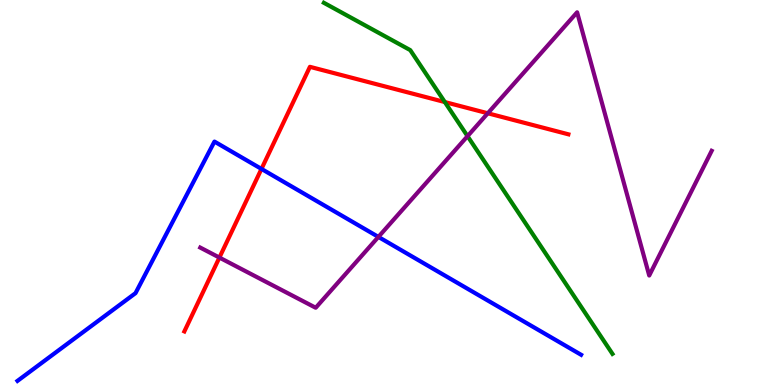[{'lines': ['blue', 'red'], 'intersections': [{'x': 3.37, 'y': 5.61}]}, {'lines': ['green', 'red'], 'intersections': [{'x': 5.74, 'y': 7.35}]}, {'lines': ['purple', 'red'], 'intersections': [{'x': 2.83, 'y': 3.31}, {'x': 6.29, 'y': 7.06}]}, {'lines': ['blue', 'green'], 'intersections': []}, {'lines': ['blue', 'purple'], 'intersections': [{'x': 4.88, 'y': 3.85}]}, {'lines': ['green', 'purple'], 'intersections': [{'x': 6.03, 'y': 6.46}]}]